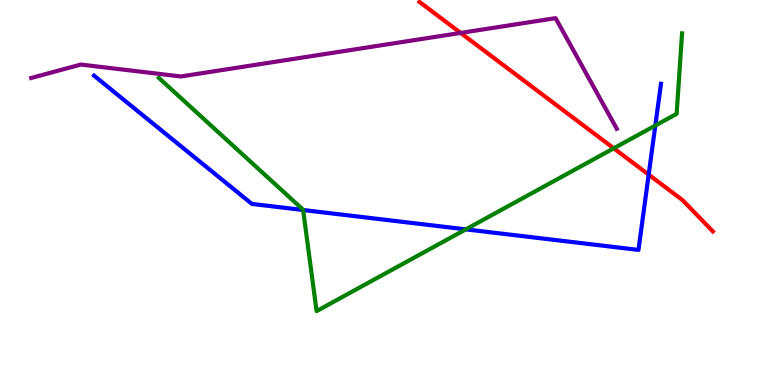[{'lines': ['blue', 'red'], 'intersections': [{'x': 8.37, 'y': 5.46}]}, {'lines': ['green', 'red'], 'intersections': [{'x': 7.92, 'y': 6.15}]}, {'lines': ['purple', 'red'], 'intersections': [{'x': 5.94, 'y': 9.14}]}, {'lines': ['blue', 'green'], 'intersections': [{'x': 3.91, 'y': 4.55}, {'x': 6.01, 'y': 4.04}, {'x': 8.46, 'y': 6.74}]}, {'lines': ['blue', 'purple'], 'intersections': []}, {'lines': ['green', 'purple'], 'intersections': []}]